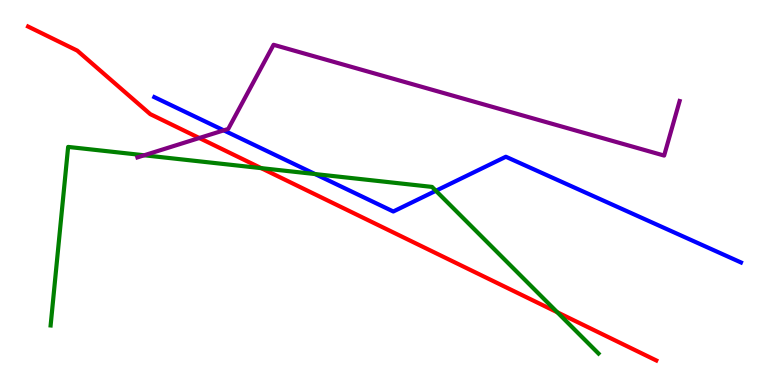[{'lines': ['blue', 'red'], 'intersections': []}, {'lines': ['green', 'red'], 'intersections': [{'x': 3.37, 'y': 5.63}, {'x': 7.19, 'y': 1.89}]}, {'lines': ['purple', 'red'], 'intersections': [{'x': 2.57, 'y': 6.42}]}, {'lines': ['blue', 'green'], 'intersections': [{'x': 4.07, 'y': 5.48}, {'x': 5.62, 'y': 5.04}]}, {'lines': ['blue', 'purple'], 'intersections': [{'x': 2.89, 'y': 6.61}]}, {'lines': ['green', 'purple'], 'intersections': [{'x': 1.86, 'y': 5.97}]}]